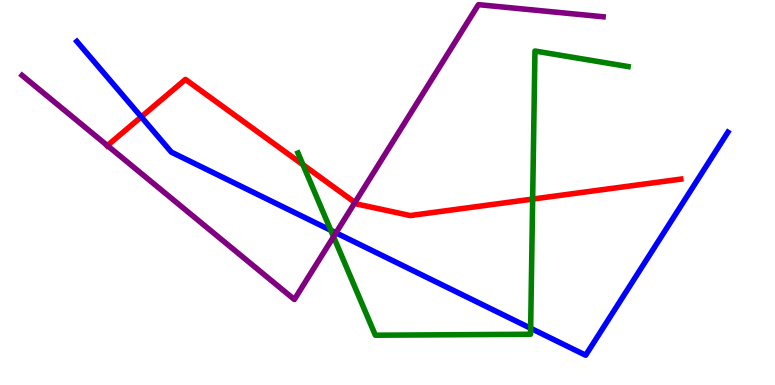[{'lines': ['blue', 'red'], 'intersections': [{'x': 1.82, 'y': 6.96}]}, {'lines': ['green', 'red'], 'intersections': [{'x': 3.91, 'y': 5.72}, {'x': 6.87, 'y': 4.83}]}, {'lines': ['purple', 'red'], 'intersections': [{'x': 1.39, 'y': 6.22}, {'x': 4.58, 'y': 4.74}]}, {'lines': ['blue', 'green'], 'intersections': [{'x': 4.27, 'y': 4.02}, {'x': 6.85, 'y': 1.47}]}, {'lines': ['blue', 'purple'], 'intersections': [{'x': 4.34, 'y': 3.95}]}, {'lines': ['green', 'purple'], 'intersections': [{'x': 4.3, 'y': 3.85}]}]